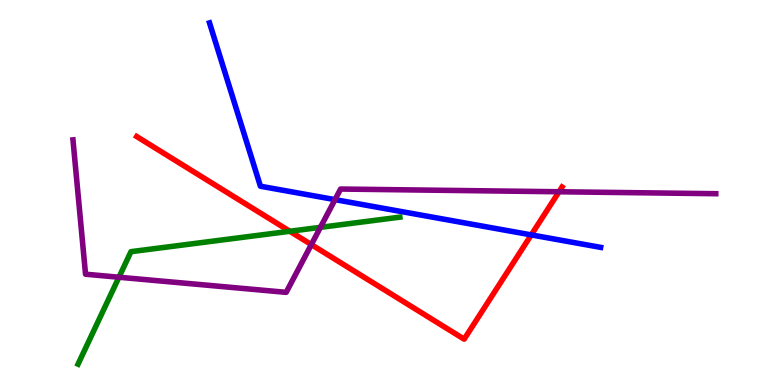[{'lines': ['blue', 'red'], 'intersections': [{'x': 6.85, 'y': 3.9}]}, {'lines': ['green', 'red'], 'intersections': [{'x': 3.74, 'y': 3.99}]}, {'lines': ['purple', 'red'], 'intersections': [{'x': 4.02, 'y': 3.65}, {'x': 7.21, 'y': 5.02}]}, {'lines': ['blue', 'green'], 'intersections': []}, {'lines': ['blue', 'purple'], 'intersections': [{'x': 4.32, 'y': 4.81}]}, {'lines': ['green', 'purple'], 'intersections': [{'x': 1.53, 'y': 2.8}, {'x': 4.13, 'y': 4.09}]}]